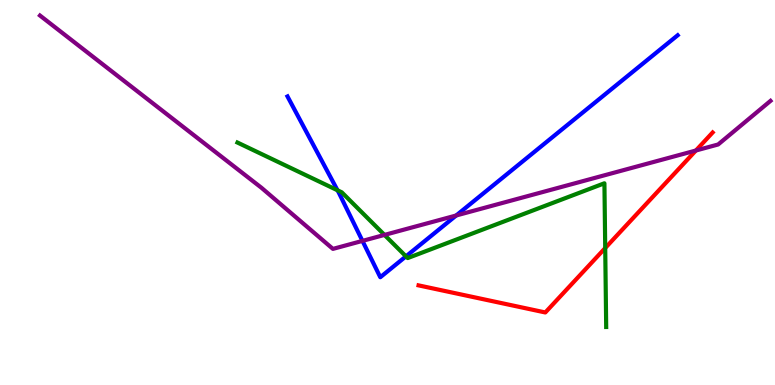[{'lines': ['blue', 'red'], 'intersections': []}, {'lines': ['green', 'red'], 'intersections': [{'x': 7.81, 'y': 3.56}]}, {'lines': ['purple', 'red'], 'intersections': [{'x': 8.98, 'y': 6.09}]}, {'lines': ['blue', 'green'], 'intersections': [{'x': 4.36, 'y': 5.06}, {'x': 5.24, 'y': 3.34}]}, {'lines': ['blue', 'purple'], 'intersections': [{'x': 4.68, 'y': 3.74}, {'x': 5.89, 'y': 4.4}]}, {'lines': ['green', 'purple'], 'intersections': [{'x': 4.96, 'y': 3.9}]}]